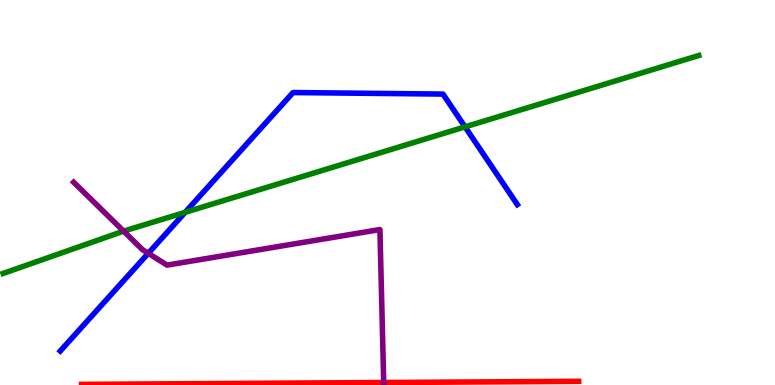[{'lines': ['blue', 'red'], 'intersections': []}, {'lines': ['green', 'red'], 'intersections': []}, {'lines': ['purple', 'red'], 'intersections': [{'x': 4.95, 'y': 0.0646}]}, {'lines': ['blue', 'green'], 'intersections': [{'x': 2.39, 'y': 4.48}, {'x': 6.0, 'y': 6.7}]}, {'lines': ['blue', 'purple'], 'intersections': [{'x': 1.91, 'y': 3.42}]}, {'lines': ['green', 'purple'], 'intersections': [{'x': 1.59, 'y': 4.0}]}]